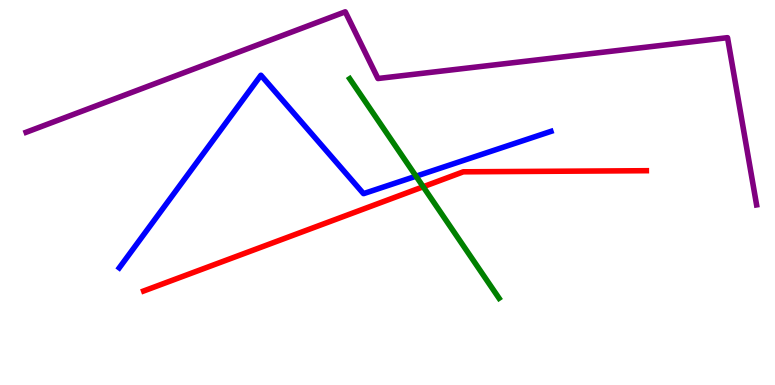[{'lines': ['blue', 'red'], 'intersections': []}, {'lines': ['green', 'red'], 'intersections': [{'x': 5.46, 'y': 5.15}]}, {'lines': ['purple', 'red'], 'intersections': []}, {'lines': ['blue', 'green'], 'intersections': [{'x': 5.37, 'y': 5.42}]}, {'lines': ['blue', 'purple'], 'intersections': []}, {'lines': ['green', 'purple'], 'intersections': []}]